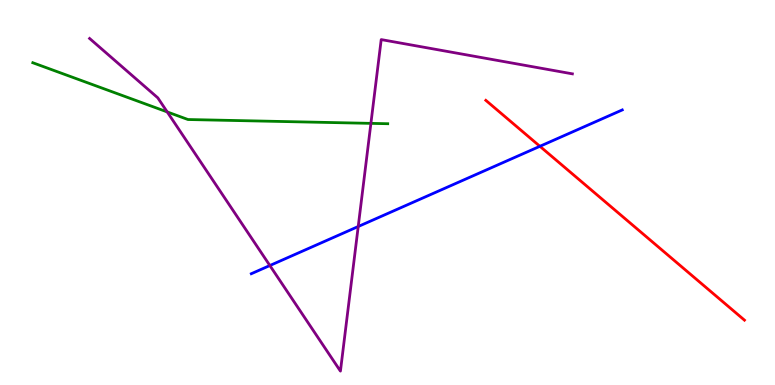[{'lines': ['blue', 'red'], 'intersections': [{'x': 6.97, 'y': 6.2}]}, {'lines': ['green', 'red'], 'intersections': []}, {'lines': ['purple', 'red'], 'intersections': []}, {'lines': ['blue', 'green'], 'intersections': []}, {'lines': ['blue', 'purple'], 'intersections': [{'x': 3.48, 'y': 3.1}, {'x': 4.62, 'y': 4.12}]}, {'lines': ['green', 'purple'], 'intersections': [{'x': 2.16, 'y': 7.09}, {'x': 4.79, 'y': 6.8}]}]